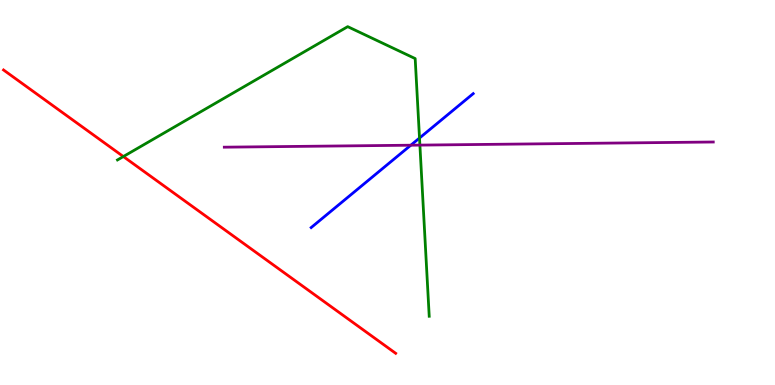[{'lines': ['blue', 'red'], 'intersections': []}, {'lines': ['green', 'red'], 'intersections': [{'x': 1.59, 'y': 5.93}]}, {'lines': ['purple', 'red'], 'intersections': []}, {'lines': ['blue', 'green'], 'intersections': [{'x': 5.41, 'y': 6.41}]}, {'lines': ['blue', 'purple'], 'intersections': [{'x': 5.3, 'y': 6.23}]}, {'lines': ['green', 'purple'], 'intersections': [{'x': 5.42, 'y': 6.23}]}]